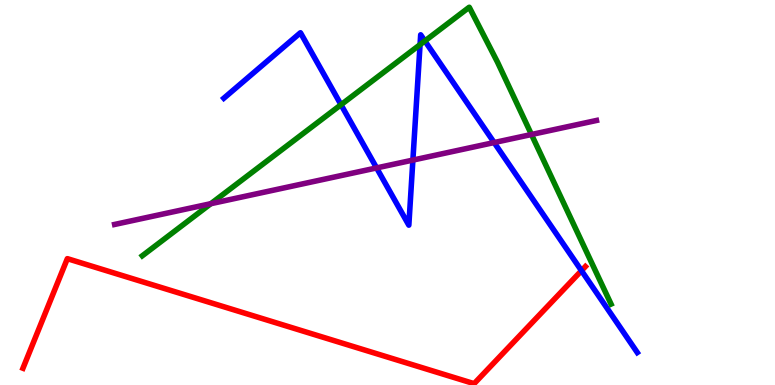[{'lines': ['blue', 'red'], 'intersections': [{'x': 7.5, 'y': 2.97}]}, {'lines': ['green', 'red'], 'intersections': []}, {'lines': ['purple', 'red'], 'intersections': []}, {'lines': ['blue', 'green'], 'intersections': [{'x': 4.4, 'y': 7.28}, {'x': 5.42, 'y': 8.84}, {'x': 5.48, 'y': 8.94}]}, {'lines': ['blue', 'purple'], 'intersections': [{'x': 4.86, 'y': 5.64}, {'x': 5.33, 'y': 5.84}, {'x': 6.38, 'y': 6.3}]}, {'lines': ['green', 'purple'], 'intersections': [{'x': 2.72, 'y': 4.71}, {'x': 6.86, 'y': 6.51}]}]